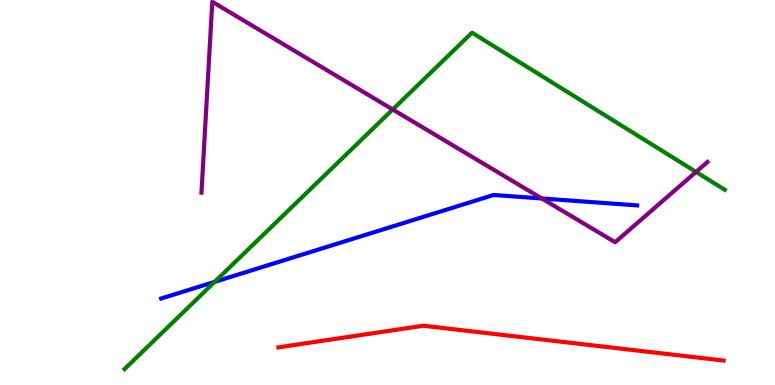[{'lines': ['blue', 'red'], 'intersections': []}, {'lines': ['green', 'red'], 'intersections': []}, {'lines': ['purple', 'red'], 'intersections': []}, {'lines': ['blue', 'green'], 'intersections': [{'x': 2.77, 'y': 2.68}]}, {'lines': ['blue', 'purple'], 'intersections': [{'x': 6.99, 'y': 4.84}]}, {'lines': ['green', 'purple'], 'intersections': [{'x': 5.07, 'y': 7.16}, {'x': 8.98, 'y': 5.53}]}]